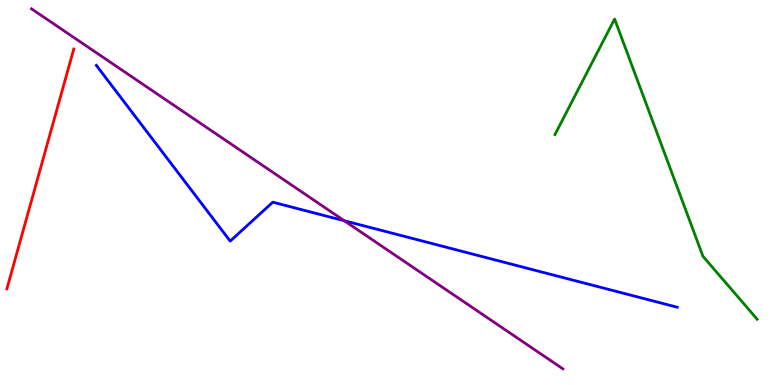[{'lines': ['blue', 'red'], 'intersections': []}, {'lines': ['green', 'red'], 'intersections': []}, {'lines': ['purple', 'red'], 'intersections': []}, {'lines': ['blue', 'green'], 'intersections': []}, {'lines': ['blue', 'purple'], 'intersections': [{'x': 4.44, 'y': 4.27}]}, {'lines': ['green', 'purple'], 'intersections': []}]